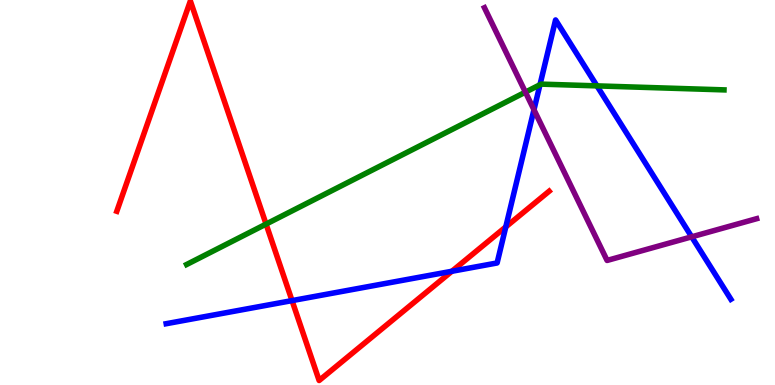[{'lines': ['blue', 'red'], 'intersections': [{'x': 3.77, 'y': 2.19}, {'x': 5.83, 'y': 2.95}, {'x': 6.53, 'y': 4.11}]}, {'lines': ['green', 'red'], 'intersections': [{'x': 3.43, 'y': 4.18}]}, {'lines': ['purple', 'red'], 'intersections': []}, {'lines': ['blue', 'green'], 'intersections': [{'x': 6.97, 'y': 7.8}, {'x': 7.7, 'y': 7.77}]}, {'lines': ['blue', 'purple'], 'intersections': [{'x': 6.89, 'y': 7.15}, {'x': 8.93, 'y': 3.85}]}, {'lines': ['green', 'purple'], 'intersections': [{'x': 6.78, 'y': 7.61}]}]